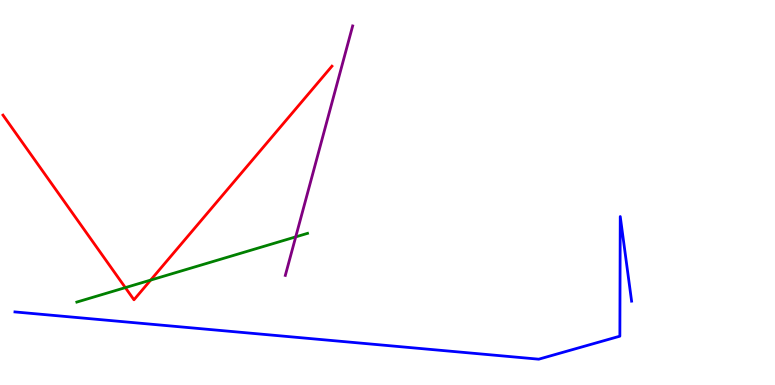[{'lines': ['blue', 'red'], 'intersections': []}, {'lines': ['green', 'red'], 'intersections': [{'x': 1.62, 'y': 2.53}, {'x': 1.94, 'y': 2.73}]}, {'lines': ['purple', 'red'], 'intersections': []}, {'lines': ['blue', 'green'], 'intersections': []}, {'lines': ['blue', 'purple'], 'intersections': []}, {'lines': ['green', 'purple'], 'intersections': [{'x': 3.82, 'y': 3.85}]}]